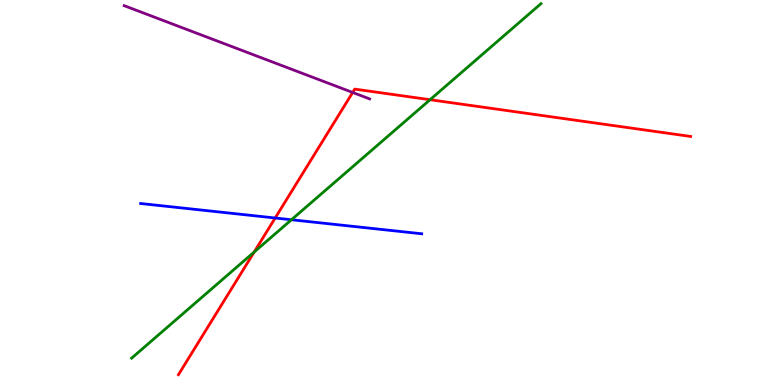[{'lines': ['blue', 'red'], 'intersections': [{'x': 3.55, 'y': 4.34}]}, {'lines': ['green', 'red'], 'intersections': [{'x': 3.28, 'y': 3.45}, {'x': 5.55, 'y': 7.41}]}, {'lines': ['purple', 'red'], 'intersections': [{'x': 4.55, 'y': 7.6}]}, {'lines': ['blue', 'green'], 'intersections': [{'x': 3.76, 'y': 4.29}]}, {'lines': ['blue', 'purple'], 'intersections': []}, {'lines': ['green', 'purple'], 'intersections': []}]